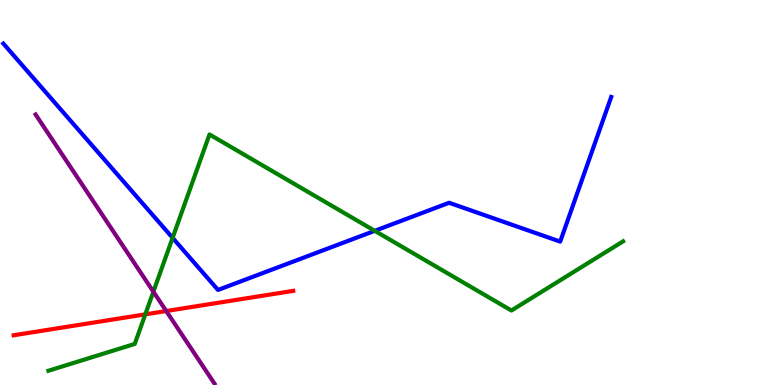[{'lines': ['blue', 'red'], 'intersections': []}, {'lines': ['green', 'red'], 'intersections': [{'x': 1.87, 'y': 1.83}]}, {'lines': ['purple', 'red'], 'intersections': [{'x': 2.14, 'y': 1.92}]}, {'lines': ['blue', 'green'], 'intersections': [{'x': 2.23, 'y': 3.82}, {'x': 4.84, 'y': 4.0}]}, {'lines': ['blue', 'purple'], 'intersections': []}, {'lines': ['green', 'purple'], 'intersections': [{'x': 1.98, 'y': 2.42}]}]